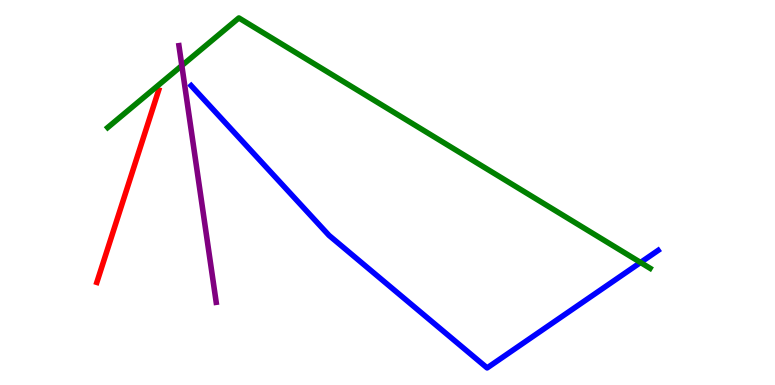[{'lines': ['blue', 'red'], 'intersections': []}, {'lines': ['green', 'red'], 'intersections': []}, {'lines': ['purple', 'red'], 'intersections': []}, {'lines': ['blue', 'green'], 'intersections': [{'x': 8.27, 'y': 3.18}]}, {'lines': ['blue', 'purple'], 'intersections': []}, {'lines': ['green', 'purple'], 'intersections': [{'x': 2.35, 'y': 8.3}]}]